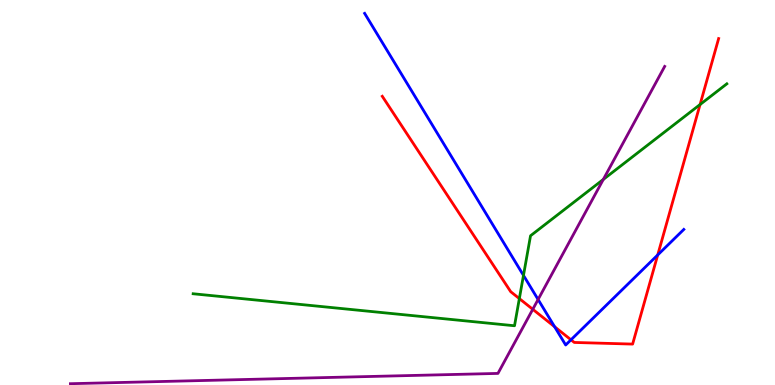[{'lines': ['blue', 'red'], 'intersections': [{'x': 7.16, 'y': 1.51}, {'x': 7.37, 'y': 1.17}, {'x': 8.49, 'y': 3.38}]}, {'lines': ['green', 'red'], 'intersections': [{'x': 6.7, 'y': 2.24}, {'x': 9.03, 'y': 7.28}]}, {'lines': ['purple', 'red'], 'intersections': [{'x': 6.87, 'y': 1.97}]}, {'lines': ['blue', 'green'], 'intersections': [{'x': 6.75, 'y': 2.85}]}, {'lines': ['blue', 'purple'], 'intersections': [{'x': 6.94, 'y': 2.22}]}, {'lines': ['green', 'purple'], 'intersections': [{'x': 7.78, 'y': 5.34}]}]